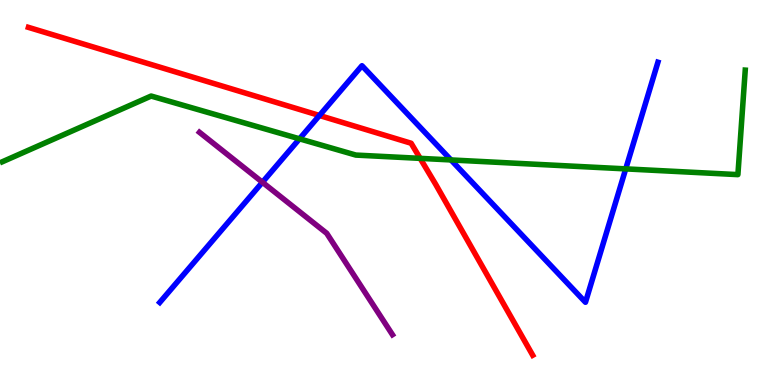[{'lines': ['blue', 'red'], 'intersections': [{'x': 4.12, 'y': 7.0}]}, {'lines': ['green', 'red'], 'intersections': [{'x': 5.42, 'y': 5.89}]}, {'lines': ['purple', 'red'], 'intersections': []}, {'lines': ['blue', 'green'], 'intersections': [{'x': 3.86, 'y': 6.39}, {'x': 5.82, 'y': 5.85}, {'x': 8.07, 'y': 5.61}]}, {'lines': ['blue', 'purple'], 'intersections': [{'x': 3.39, 'y': 5.27}]}, {'lines': ['green', 'purple'], 'intersections': []}]